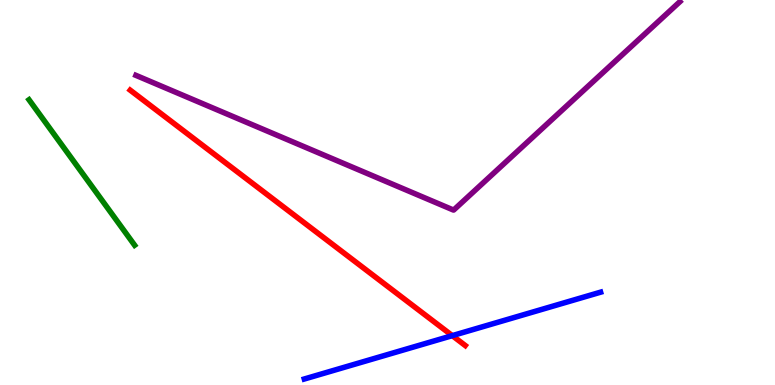[{'lines': ['blue', 'red'], 'intersections': [{'x': 5.84, 'y': 1.28}]}, {'lines': ['green', 'red'], 'intersections': []}, {'lines': ['purple', 'red'], 'intersections': []}, {'lines': ['blue', 'green'], 'intersections': []}, {'lines': ['blue', 'purple'], 'intersections': []}, {'lines': ['green', 'purple'], 'intersections': []}]